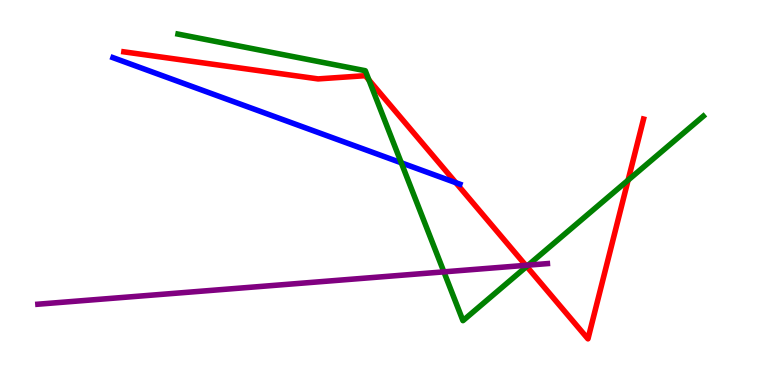[{'lines': ['blue', 'red'], 'intersections': [{'x': 5.88, 'y': 5.25}]}, {'lines': ['green', 'red'], 'intersections': [{'x': 4.76, 'y': 7.92}, {'x': 6.8, 'y': 3.08}, {'x': 8.1, 'y': 5.32}]}, {'lines': ['purple', 'red'], 'intersections': [{'x': 6.78, 'y': 3.11}]}, {'lines': ['blue', 'green'], 'intersections': [{'x': 5.18, 'y': 5.77}]}, {'lines': ['blue', 'purple'], 'intersections': []}, {'lines': ['green', 'purple'], 'intersections': [{'x': 5.73, 'y': 2.94}, {'x': 6.82, 'y': 3.11}]}]